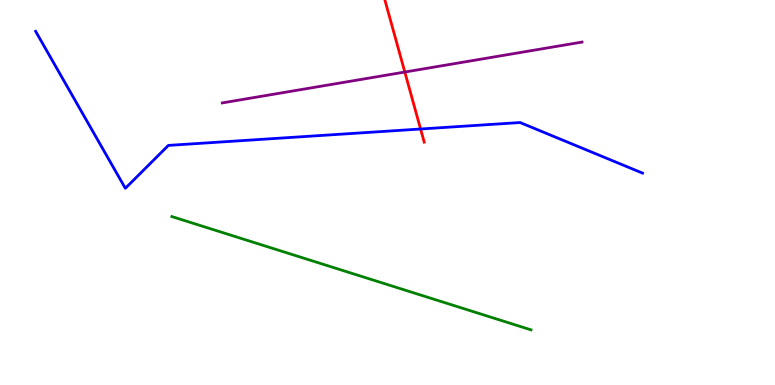[{'lines': ['blue', 'red'], 'intersections': [{'x': 5.43, 'y': 6.65}]}, {'lines': ['green', 'red'], 'intersections': []}, {'lines': ['purple', 'red'], 'intersections': [{'x': 5.22, 'y': 8.13}]}, {'lines': ['blue', 'green'], 'intersections': []}, {'lines': ['blue', 'purple'], 'intersections': []}, {'lines': ['green', 'purple'], 'intersections': []}]